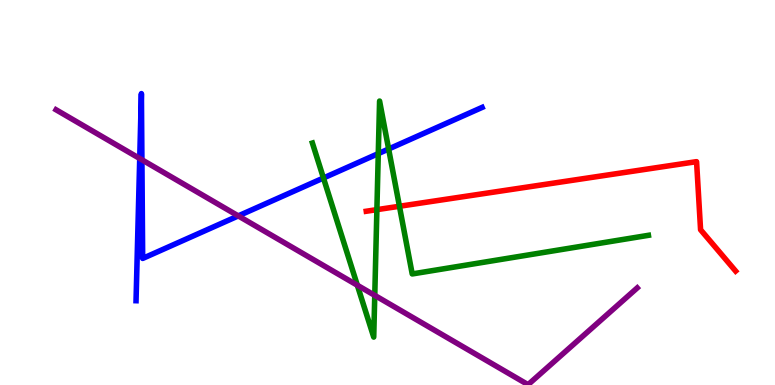[{'lines': ['blue', 'red'], 'intersections': []}, {'lines': ['green', 'red'], 'intersections': [{'x': 4.86, 'y': 4.55}, {'x': 5.15, 'y': 4.64}]}, {'lines': ['purple', 'red'], 'intersections': []}, {'lines': ['blue', 'green'], 'intersections': [{'x': 4.17, 'y': 5.38}, {'x': 4.88, 'y': 6.01}, {'x': 5.01, 'y': 6.13}]}, {'lines': ['blue', 'purple'], 'intersections': [{'x': 1.8, 'y': 5.88}, {'x': 1.83, 'y': 5.85}, {'x': 3.07, 'y': 4.39}]}, {'lines': ['green', 'purple'], 'intersections': [{'x': 4.61, 'y': 2.59}, {'x': 4.84, 'y': 2.33}]}]